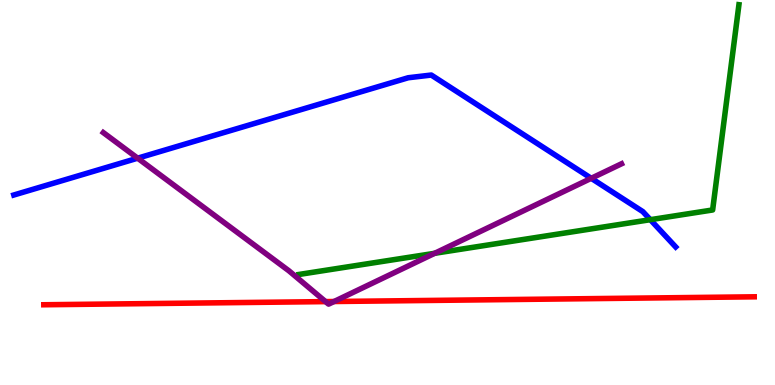[{'lines': ['blue', 'red'], 'intersections': []}, {'lines': ['green', 'red'], 'intersections': []}, {'lines': ['purple', 'red'], 'intersections': [{'x': 4.2, 'y': 2.17}, {'x': 4.31, 'y': 2.17}]}, {'lines': ['blue', 'green'], 'intersections': [{'x': 8.39, 'y': 4.29}]}, {'lines': ['blue', 'purple'], 'intersections': [{'x': 1.78, 'y': 5.89}, {'x': 7.63, 'y': 5.37}]}, {'lines': ['green', 'purple'], 'intersections': [{'x': 5.61, 'y': 3.42}]}]